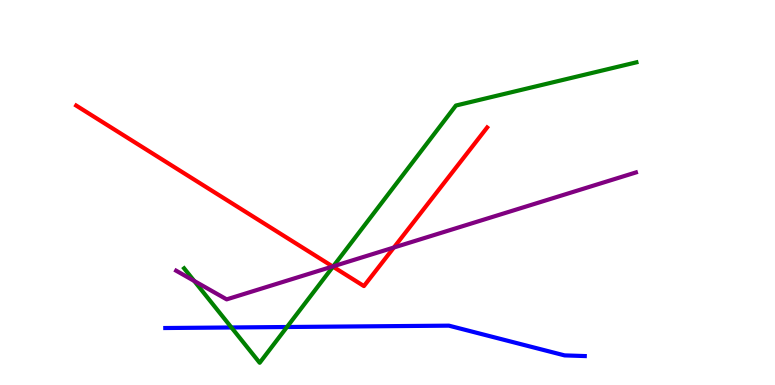[{'lines': ['blue', 'red'], 'intersections': []}, {'lines': ['green', 'red'], 'intersections': [{'x': 4.3, 'y': 3.07}]}, {'lines': ['purple', 'red'], 'intersections': [{'x': 4.29, 'y': 3.08}, {'x': 5.08, 'y': 3.57}]}, {'lines': ['blue', 'green'], 'intersections': [{'x': 2.99, 'y': 1.49}, {'x': 3.7, 'y': 1.51}]}, {'lines': ['blue', 'purple'], 'intersections': []}, {'lines': ['green', 'purple'], 'intersections': [{'x': 2.51, 'y': 2.7}, {'x': 4.3, 'y': 3.08}]}]